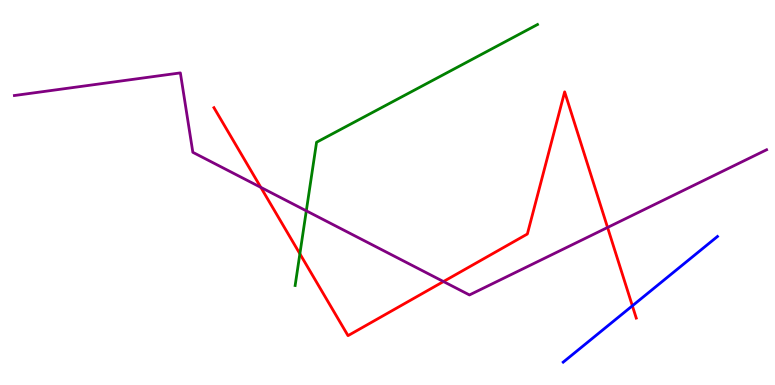[{'lines': ['blue', 'red'], 'intersections': [{'x': 8.16, 'y': 2.06}]}, {'lines': ['green', 'red'], 'intersections': [{'x': 3.87, 'y': 3.41}]}, {'lines': ['purple', 'red'], 'intersections': [{'x': 3.37, 'y': 5.13}, {'x': 5.72, 'y': 2.69}, {'x': 7.84, 'y': 4.09}]}, {'lines': ['blue', 'green'], 'intersections': []}, {'lines': ['blue', 'purple'], 'intersections': []}, {'lines': ['green', 'purple'], 'intersections': [{'x': 3.95, 'y': 4.52}]}]